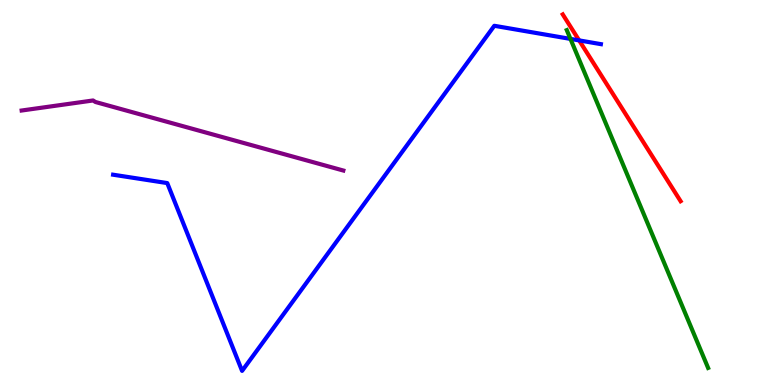[{'lines': ['blue', 'red'], 'intersections': [{'x': 7.47, 'y': 8.95}]}, {'lines': ['green', 'red'], 'intersections': []}, {'lines': ['purple', 'red'], 'intersections': []}, {'lines': ['blue', 'green'], 'intersections': [{'x': 7.36, 'y': 8.99}]}, {'lines': ['blue', 'purple'], 'intersections': []}, {'lines': ['green', 'purple'], 'intersections': []}]